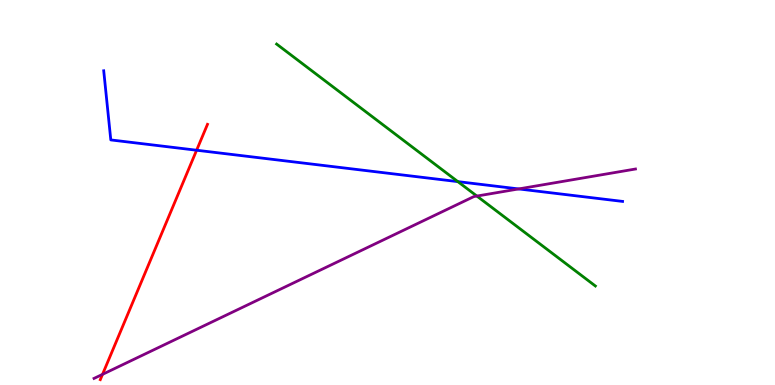[{'lines': ['blue', 'red'], 'intersections': [{'x': 2.54, 'y': 6.1}]}, {'lines': ['green', 'red'], 'intersections': []}, {'lines': ['purple', 'red'], 'intersections': [{'x': 1.32, 'y': 0.277}]}, {'lines': ['blue', 'green'], 'intersections': [{'x': 5.91, 'y': 5.28}]}, {'lines': ['blue', 'purple'], 'intersections': [{'x': 6.69, 'y': 5.09}]}, {'lines': ['green', 'purple'], 'intersections': [{'x': 6.15, 'y': 4.91}]}]